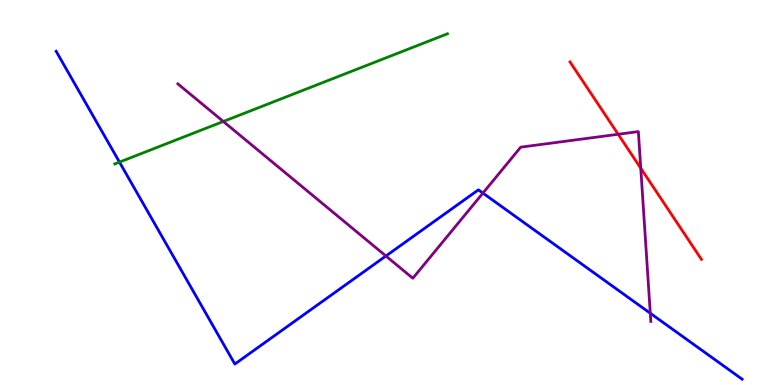[{'lines': ['blue', 'red'], 'intersections': []}, {'lines': ['green', 'red'], 'intersections': []}, {'lines': ['purple', 'red'], 'intersections': [{'x': 7.98, 'y': 6.51}, {'x': 8.27, 'y': 5.63}]}, {'lines': ['blue', 'green'], 'intersections': [{'x': 1.54, 'y': 5.79}]}, {'lines': ['blue', 'purple'], 'intersections': [{'x': 4.98, 'y': 3.35}, {'x': 6.23, 'y': 4.98}, {'x': 8.39, 'y': 1.86}]}, {'lines': ['green', 'purple'], 'intersections': [{'x': 2.88, 'y': 6.84}]}]